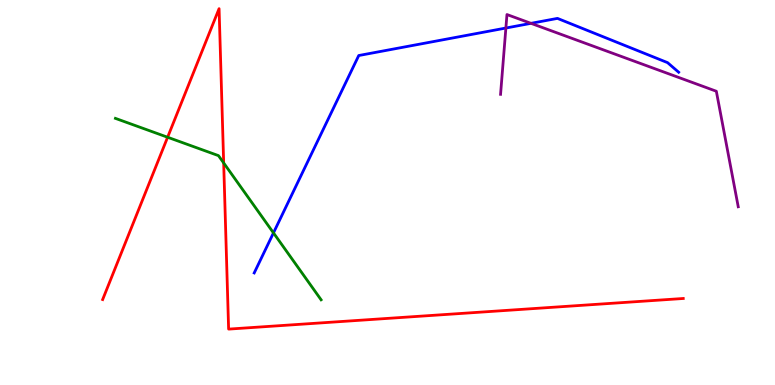[{'lines': ['blue', 'red'], 'intersections': []}, {'lines': ['green', 'red'], 'intersections': [{'x': 2.16, 'y': 6.44}, {'x': 2.89, 'y': 5.77}]}, {'lines': ['purple', 'red'], 'intersections': []}, {'lines': ['blue', 'green'], 'intersections': [{'x': 3.53, 'y': 3.95}]}, {'lines': ['blue', 'purple'], 'intersections': [{'x': 6.53, 'y': 9.27}, {'x': 6.85, 'y': 9.39}]}, {'lines': ['green', 'purple'], 'intersections': []}]